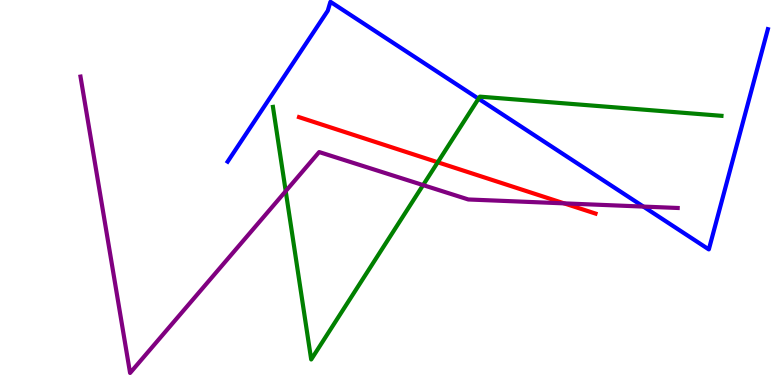[{'lines': ['blue', 'red'], 'intersections': []}, {'lines': ['green', 'red'], 'intersections': [{'x': 5.65, 'y': 5.79}]}, {'lines': ['purple', 'red'], 'intersections': [{'x': 7.28, 'y': 4.72}]}, {'lines': ['blue', 'green'], 'intersections': [{'x': 6.17, 'y': 7.44}]}, {'lines': ['blue', 'purple'], 'intersections': [{'x': 8.3, 'y': 4.63}]}, {'lines': ['green', 'purple'], 'intersections': [{'x': 3.69, 'y': 5.03}, {'x': 5.46, 'y': 5.19}]}]